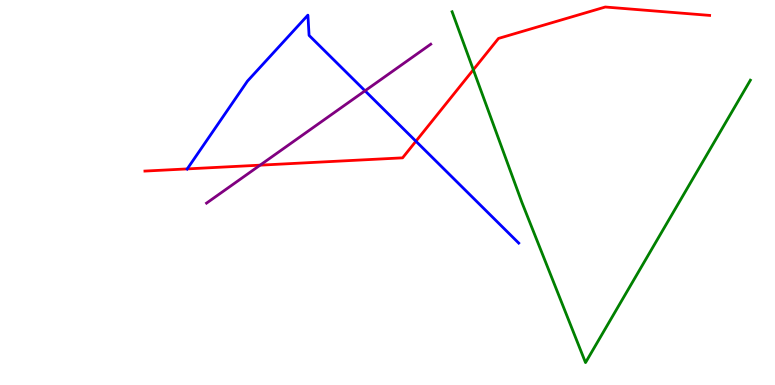[{'lines': ['blue', 'red'], 'intersections': [{'x': 2.42, 'y': 5.61}, {'x': 5.37, 'y': 6.33}]}, {'lines': ['green', 'red'], 'intersections': [{'x': 6.11, 'y': 8.19}]}, {'lines': ['purple', 'red'], 'intersections': [{'x': 3.36, 'y': 5.71}]}, {'lines': ['blue', 'green'], 'intersections': []}, {'lines': ['blue', 'purple'], 'intersections': [{'x': 4.71, 'y': 7.64}]}, {'lines': ['green', 'purple'], 'intersections': []}]